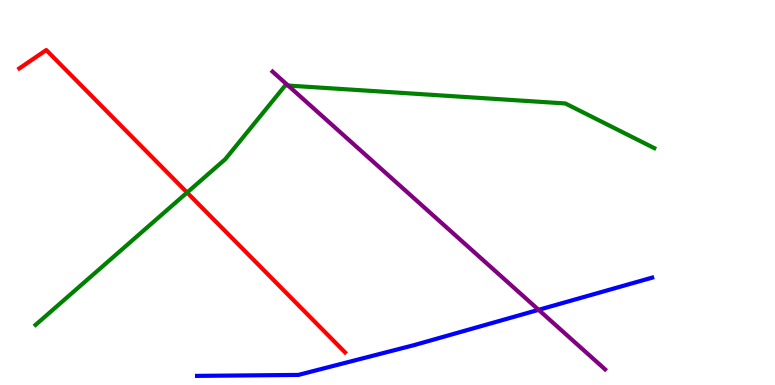[{'lines': ['blue', 'red'], 'intersections': []}, {'lines': ['green', 'red'], 'intersections': [{'x': 2.41, 'y': 5.0}]}, {'lines': ['purple', 'red'], 'intersections': []}, {'lines': ['blue', 'green'], 'intersections': []}, {'lines': ['blue', 'purple'], 'intersections': [{'x': 6.95, 'y': 1.95}]}, {'lines': ['green', 'purple'], 'intersections': [{'x': 3.72, 'y': 7.78}]}]